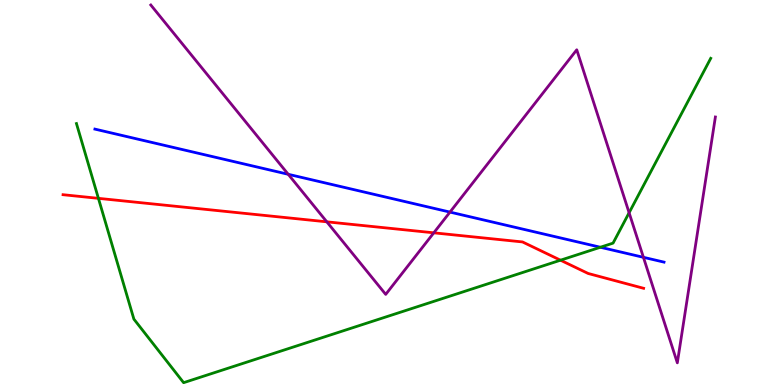[{'lines': ['blue', 'red'], 'intersections': []}, {'lines': ['green', 'red'], 'intersections': [{'x': 1.27, 'y': 4.85}, {'x': 7.23, 'y': 3.24}]}, {'lines': ['purple', 'red'], 'intersections': [{'x': 4.22, 'y': 4.24}, {'x': 5.6, 'y': 3.95}]}, {'lines': ['blue', 'green'], 'intersections': [{'x': 7.75, 'y': 3.58}]}, {'lines': ['blue', 'purple'], 'intersections': [{'x': 3.72, 'y': 5.47}, {'x': 5.81, 'y': 4.49}, {'x': 8.3, 'y': 3.32}]}, {'lines': ['green', 'purple'], 'intersections': [{'x': 8.12, 'y': 4.47}]}]